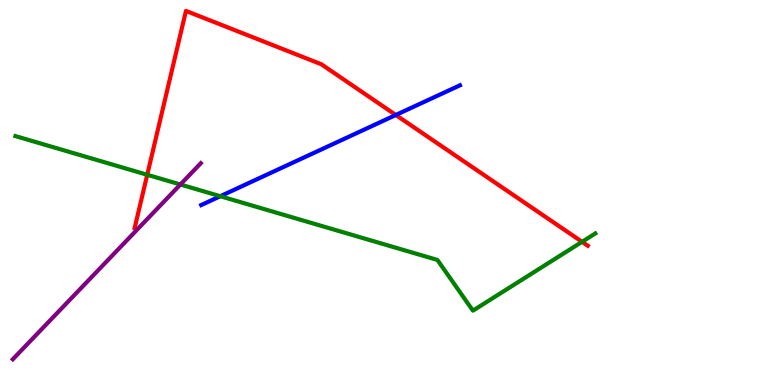[{'lines': ['blue', 'red'], 'intersections': [{'x': 5.11, 'y': 7.01}]}, {'lines': ['green', 'red'], 'intersections': [{'x': 1.9, 'y': 5.46}, {'x': 7.51, 'y': 3.72}]}, {'lines': ['purple', 'red'], 'intersections': []}, {'lines': ['blue', 'green'], 'intersections': [{'x': 2.84, 'y': 4.9}]}, {'lines': ['blue', 'purple'], 'intersections': []}, {'lines': ['green', 'purple'], 'intersections': [{'x': 2.33, 'y': 5.21}]}]